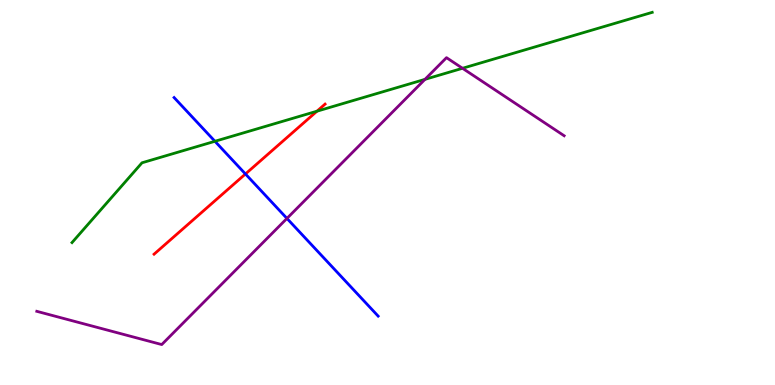[{'lines': ['blue', 'red'], 'intersections': [{'x': 3.17, 'y': 5.48}]}, {'lines': ['green', 'red'], 'intersections': [{'x': 4.09, 'y': 7.11}]}, {'lines': ['purple', 'red'], 'intersections': []}, {'lines': ['blue', 'green'], 'intersections': [{'x': 2.77, 'y': 6.33}]}, {'lines': ['blue', 'purple'], 'intersections': [{'x': 3.7, 'y': 4.33}]}, {'lines': ['green', 'purple'], 'intersections': [{'x': 5.48, 'y': 7.94}, {'x': 5.97, 'y': 8.23}]}]